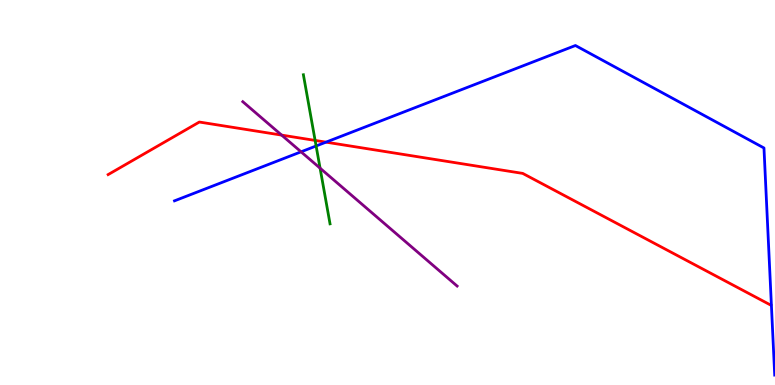[{'lines': ['blue', 'red'], 'intersections': [{'x': 4.21, 'y': 6.31}]}, {'lines': ['green', 'red'], 'intersections': [{'x': 4.07, 'y': 6.35}]}, {'lines': ['purple', 'red'], 'intersections': [{'x': 3.63, 'y': 6.49}]}, {'lines': ['blue', 'green'], 'intersections': [{'x': 4.08, 'y': 6.21}]}, {'lines': ['blue', 'purple'], 'intersections': [{'x': 3.88, 'y': 6.06}]}, {'lines': ['green', 'purple'], 'intersections': [{'x': 4.13, 'y': 5.63}]}]